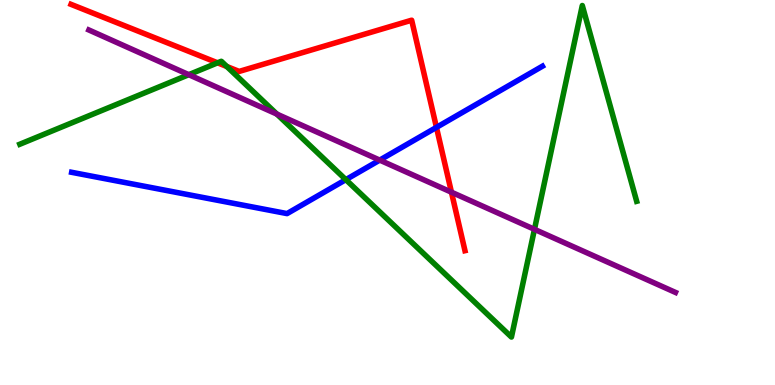[{'lines': ['blue', 'red'], 'intersections': [{'x': 5.63, 'y': 6.69}]}, {'lines': ['green', 'red'], 'intersections': [{'x': 2.81, 'y': 8.37}, {'x': 2.93, 'y': 8.27}]}, {'lines': ['purple', 'red'], 'intersections': [{'x': 5.83, 'y': 5.01}]}, {'lines': ['blue', 'green'], 'intersections': [{'x': 4.46, 'y': 5.33}]}, {'lines': ['blue', 'purple'], 'intersections': [{'x': 4.9, 'y': 5.84}]}, {'lines': ['green', 'purple'], 'intersections': [{'x': 2.44, 'y': 8.06}, {'x': 3.57, 'y': 7.04}, {'x': 6.9, 'y': 4.04}]}]